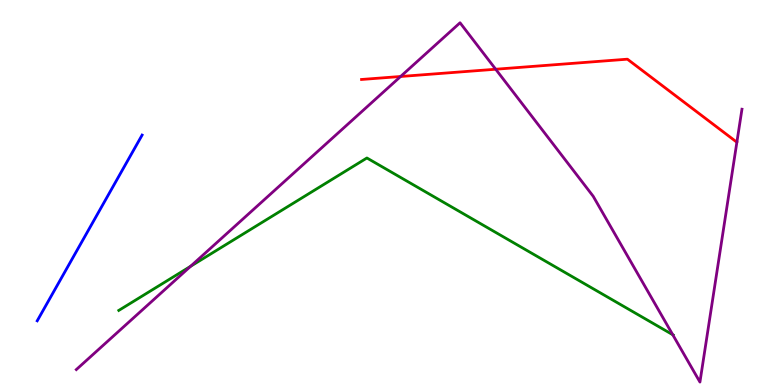[{'lines': ['blue', 'red'], 'intersections': []}, {'lines': ['green', 'red'], 'intersections': []}, {'lines': ['purple', 'red'], 'intersections': [{'x': 5.17, 'y': 8.01}, {'x': 6.4, 'y': 8.2}]}, {'lines': ['blue', 'green'], 'intersections': []}, {'lines': ['blue', 'purple'], 'intersections': []}, {'lines': ['green', 'purple'], 'intersections': [{'x': 2.46, 'y': 3.08}, {'x': 8.68, 'y': 1.31}]}]